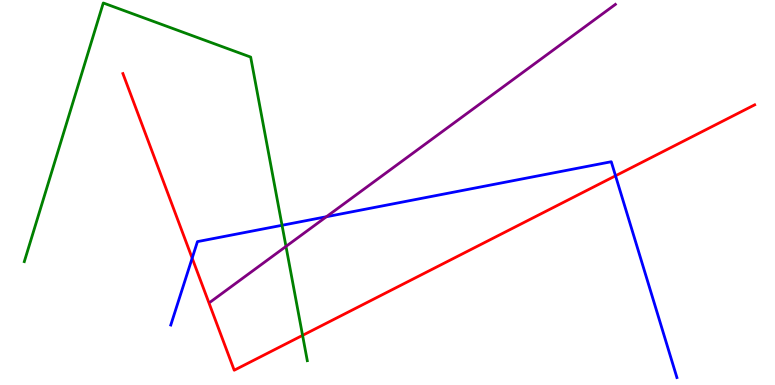[{'lines': ['blue', 'red'], 'intersections': [{'x': 2.48, 'y': 3.29}, {'x': 7.94, 'y': 5.43}]}, {'lines': ['green', 'red'], 'intersections': [{'x': 3.9, 'y': 1.29}]}, {'lines': ['purple', 'red'], 'intersections': []}, {'lines': ['blue', 'green'], 'intersections': [{'x': 3.64, 'y': 4.15}]}, {'lines': ['blue', 'purple'], 'intersections': [{'x': 4.21, 'y': 4.37}]}, {'lines': ['green', 'purple'], 'intersections': [{'x': 3.69, 'y': 3.6}]}]